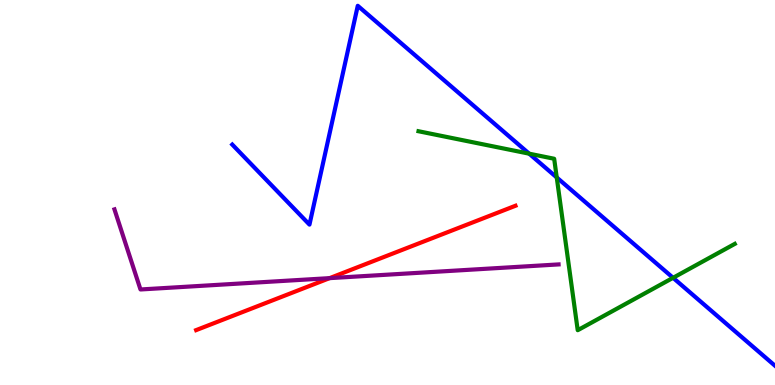[{'lines': ['blue', 'red'], 'intersections': []}, {'lines': ['green', 'red'], 'intersections': []}, {'lines': ['purple', 'red'], 'intersections': [{'x': 4.25, 'y': 2.78}]}, {'lines': ['blue', 'green'], 'intersections': [{'x': 6.83, 'y': 6.01}, {'x': 7.18, 'y': 5.39}, {'x': 8.68, 'y': 2.78}]}, {'lines': ['blue', 'purple'], 'intersections': []}, {'lines': ['green', 'purple'], 'intersections': []}]